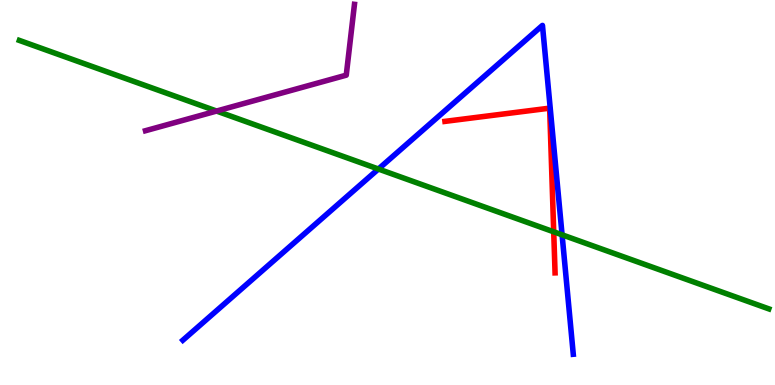[{'lines': ['blue', 'red'], 'intersections': []}, {'lines': ['green', 'red'], 'intersections': [{'x': 7.14, 'y': 3.98}]}, {'lines': ['purple', 'red'], 'intersections': []}, {'lines': ['blue', 'green'], 'intersections': [{'x': 4.88, 'y': 5.61}, {'x': 7.25, 'y': 3.9}]}, {'lines': ['blue', 'purple'], 'intersections': []}, {'lines': ['green', 'purple'], 'intersections': [{'x': 2.79, 'y': 7.12}]}]